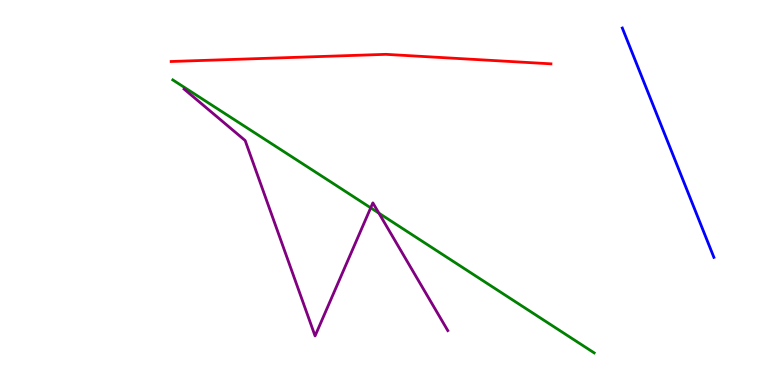[{'lines': ['blue', 'red'], 'intersections': []}, {'lines': ['green', 'red'], 'intersections': []}, {'lines': ['purple', 'red'], 'intersections': []}, {'lines': ['blue', 'green'], 'intersections': []}, {'lines': ['blue', 'purple'], 'intersections': []}, {'lines': ['green', 'purple'], 'intersections': [{'x': 4.78, 'y': 4.6}, {'x': 4.89, 'y': 4.46}]}]